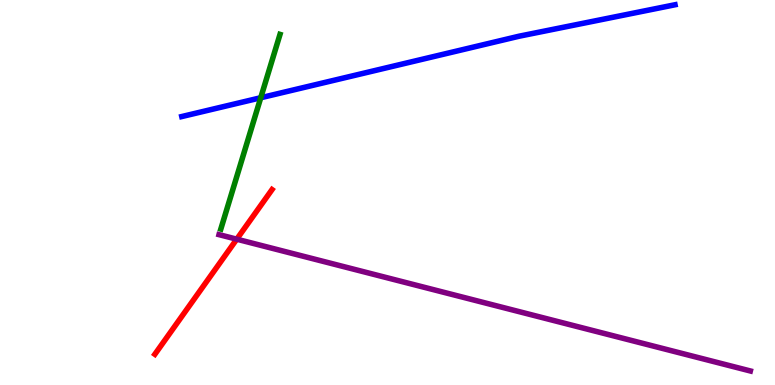[{'lines': ['blue', 'red'], 'intersections': []}, {'lines': ['green', 'red'], 'intersections': []}, {'lines': ['purple', 'red'], 'intersections': [{'x': 3.05, 'y': 3.79}]}, {'lines': ['blue', 'green'], 'intersections': [{'x': 3.36, 'y': 7.46}]}, {'lines': ['blue', 'purple'], 'intersections': []}, {'lines': ['green', 'purple'], 'intersections': []}]